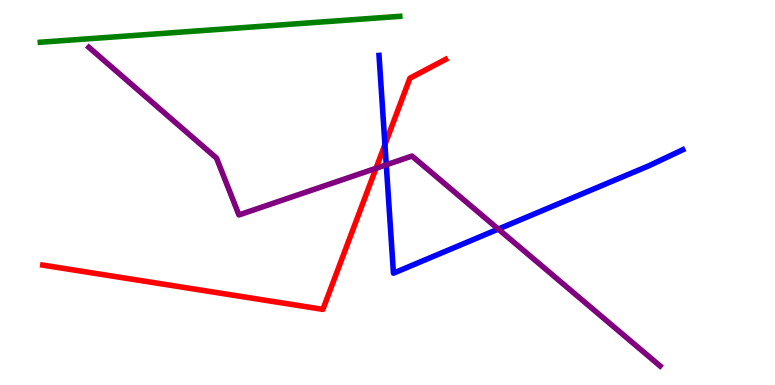[{'lines': ['blue', 'red'], 'intersections': [{'x': 4.97, 'y': 6.24}]}, {'lines': ['green', 'red'], 'intersections': []}, {'lines': ['purple', 'red'], 'intersections': [{'x': 4.85, 'y': 5.63}]}, {'lines': ['blue', 'green'], 'intersections': []}, {'lines': ['blue', 'purple'], 'intersections': [{'x': 4.98, 'y': 5.72}, {'x': 6.43, 'y': 4.05}]}, {'lines': ['green', 'purple'], 'intersections': []}]